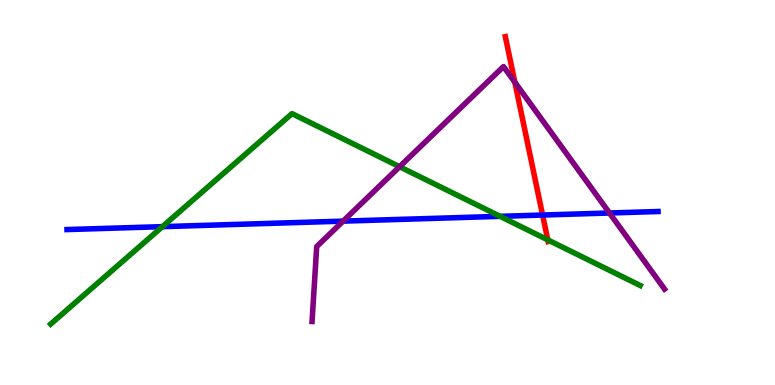[{'lines': ['blue', 'red'], 'intersections': [{'x': 7.0, 'y': 4.41}]}, {'lines': ['green', 'red'], 'intersections': [{'x': 7.07, 'y': 3.77}]}, {'lines': ['purple', 'red'], 'intersections': [{'x': 6.64, 'y': 7.86}]}, {'lines': ['blue', 'green'], 'intersections': [{'x': 2.1, 'y': 4.11}, {'x': 6.45, 'y': 4.38}]}, {'lines': ['blue', 'purple'], 'intersections': [{'x': 4.43, 'y': 4.26}, {'x': 7.86, 'y': 4.47}]}, {'lines': ['green', 'purple'], 'intersections': [{'x': 5.16, 'y': 5.67}]}]